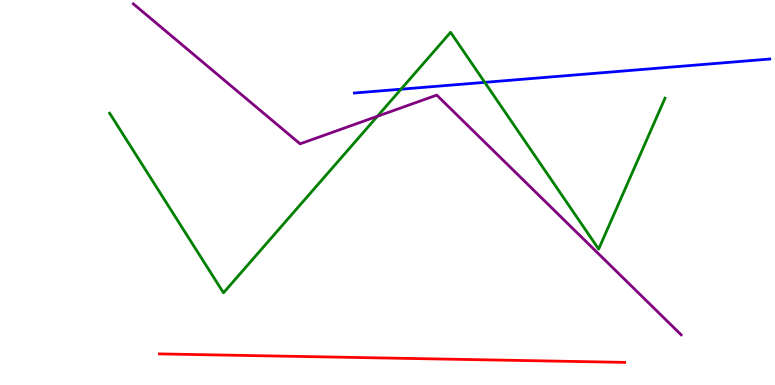[{'lines': ['blue', 'red'], 'intersections': []}, {'lines': ['green', 'red'], 'intersections': []}, {'lines': ['purple', 'red'], 'intersections': []}, {'lines': ['blue', 'green'], 'intersections': [{'x': 5.17, 'y': 7.68}, {'x': 6.25, 'y': 7.86}]}, {'lines': ['blue', 'purple'], 'intersections': []}, {'lines': ['green', 'purple'], 'intersections': [{'x': 4.87, 'y': 6.98}]}]